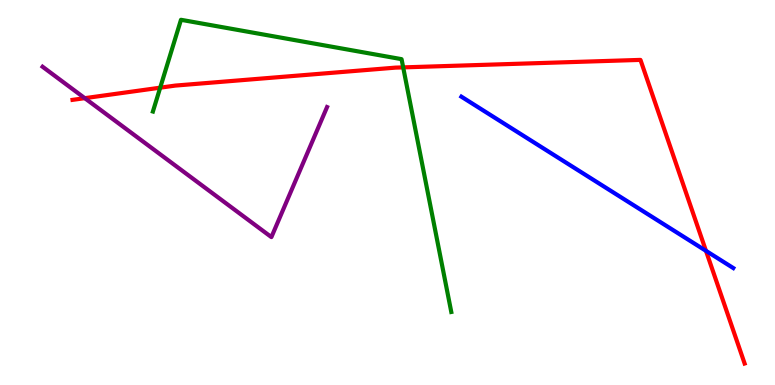[{'lines': ['blue', 'red'], 'intersections': [{'x': 9.11, 'y': 3.48}]}, {'lines': ['green', 'red'], 'intersections': [{'x': 2.07, 'y': 7.72}, {'x': 5.2, 'y': 8.25}]}, {'lines': ['purple', 'red'], 'intersections': [{'x': 1.09, 'y': 7.45}]}, {'lines': ['blue', 'green'], 'intersections': []}, {'lines': ['blue', 'purple'], 'intersections': []}, {'lines': ['green', 'purple'], 'intersections': []}]